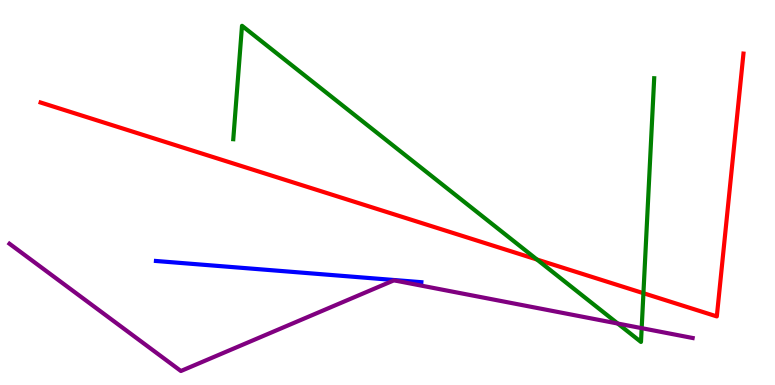[{'lines': ['blue', 'red'], 'intersections': []}, {'lines': ['green', 'red'], 'intersections': [{'x': 6.93, 'y': 3.26}, {'x': 8.3, 'y': 2.38}]}, {'lines': ['purple', 'red'], 'intersections': []}, {'lines': ['blue', 'green'], 'intersections': []}, {'lines': ['blue', 'purple'], 'intersections': []}, {'lines': ['green', 'purple'], 'intersections': [{'x': 7.97, 'y': 1.6}, {'x': 8.28, 'y': 1.48}]}]